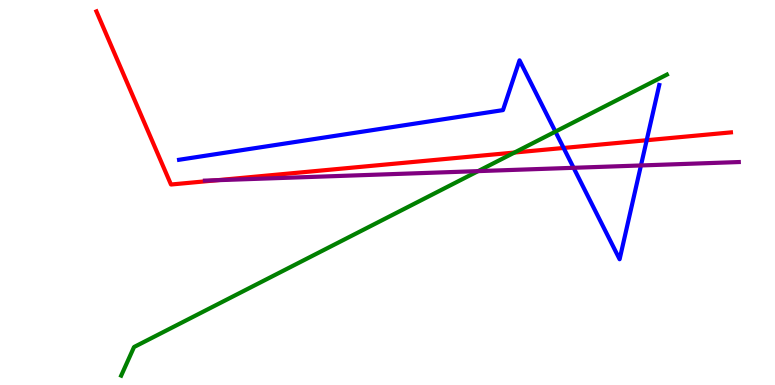[{'lines': ['blue', 'red'], 'intersections': [{'x': 7.27, 'y': 6.16}, {'x': 8.34, 'y': 6.36}]}, {'lines': ['green', 'red'], 'intersections': [{'x': 6.64, 'y': 6.04}]}, {'lines': ['purple', 'red'], 'intersections': [{'x': 2.8, 'y': 5.32}]}, {'lines': ['blue', 'green'], 'intersections': [{'x': 7.17, 'y': 6.58}]}, {'lines': ['blue', 'purple'], 'intersections': [{'x': 7.4, 'y': 5.64}, {'x': 8.27, 'y': 5.7}]}, {'lines': ['green', 'purple'], 'intersections': [{'x': 6.17, 'y': 5.56}]}]